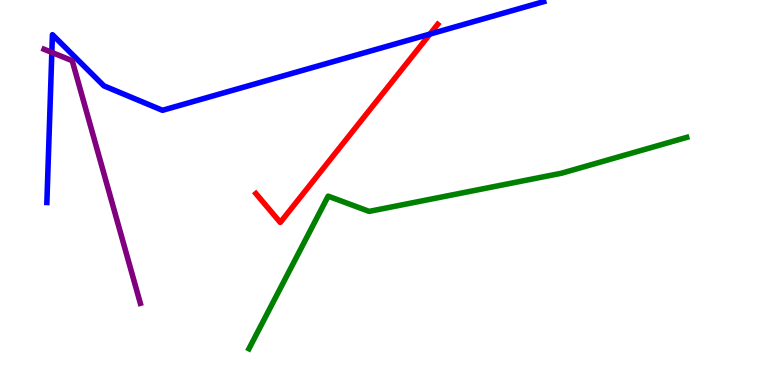[{'lines': ['blue', 'red'], 'intersections': [{'x': 5.55, 'y': 9.12}]}, {'lines': ['green', 'red'], 'intersections': []}, {'lines': ['purple', 'red'], 'intersections': []}, {'lines': ['blue', 'green'], 'intersections': []}, {'lines': ['blue', 'purple'], 'intersections': [{'x': 0.669, 'y': 8.64}]}, {'lines': ['green', 'purple'], 'intersections': []}]